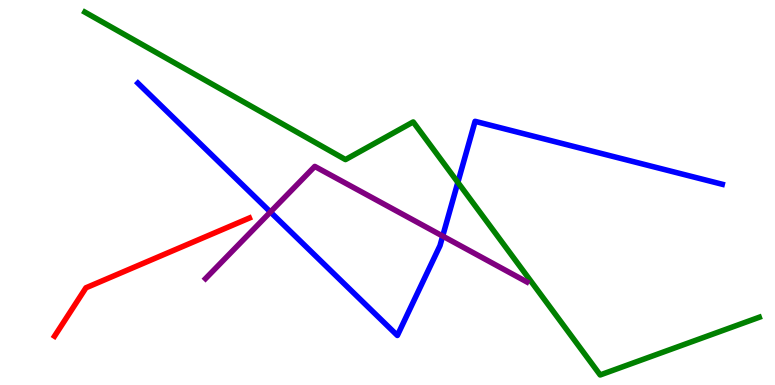[{'lines': ['blue', 'red'], 'intersections': []}, {'lines': ['green', 'red'], 'intersections': []}, {'lines': ['purple', 'red'], 'intersections': []}, {'lines': ['blue', 'green'], 'intersections': [{'x': 5.91, 'y': 5.26}]}, {'lines': ['blue', 'purple'], 'intersections': [{'x': 3.49, 'y': 4.49}, {'x': 5.71, 'y': 3.87}]}, {'lines': ['green', 'purple'], 'intersections': []}]